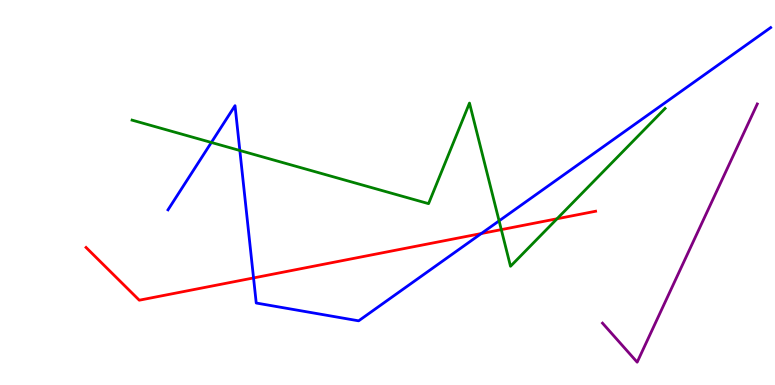[{'lines': ['blue', 'red'], 'intersections': [{'x': 3.27, 'y': 2.78}, {'x': 6.21, 'y': 3.93}]}, {'lines': ['green', 'red'], 'intersections': [{'x': 6.47, 'y': 4.04}, {'x': 7.19, 'y': 4.32}]}, {'lines': ['purple', 'red'], 'intersections': []}, {'lines': ['blue', 'green'], 'intersections': [{'x': 2.73, 'y': 6.3}, {'x': 3.09, 'y': 6.09}, {'x': 6.44, 'y': 4.26}]}, {'lines': ['blue', 'purple'], 'intersections': []}, {'lines': ['green', 'purple'], 'intersections': []}]